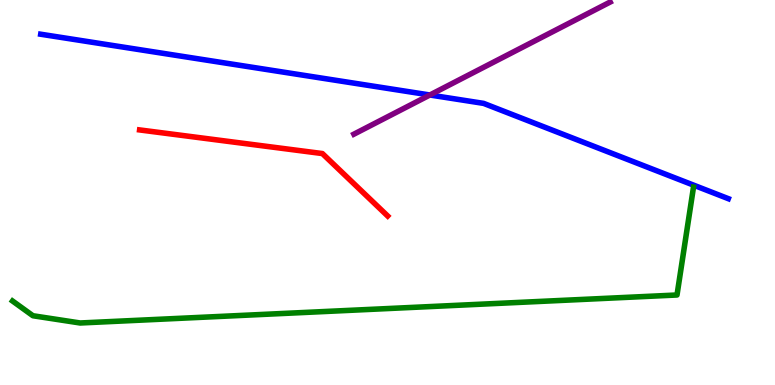[{'lines': ['blue', 'red'], 'intersections': []}, {'lines': ['green', 'red'], 'intersections': []}, {'lines': ['purple', 'red'], 'intersections': []}, {'lines': ['blue', 'green'], 'intersections': []}, {'lines': ['blue', 'purple'], 'intersections': [{'x': 5.55, 'y': 7.53}]}, {'lines': ['green', 'purple'], 'intersections': []}]